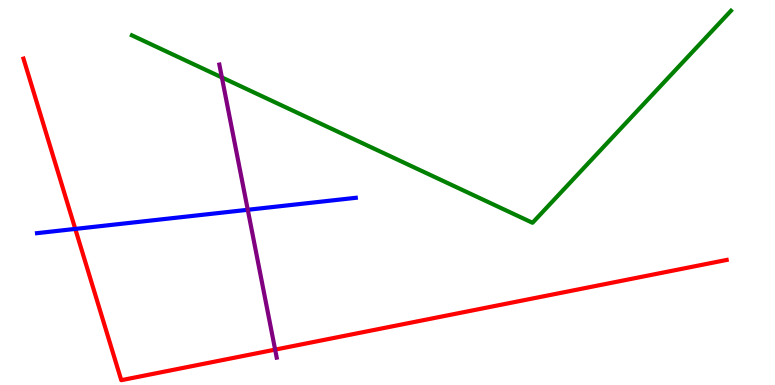[{'lines': ['blue', 'red'], 'intersections': [{'x': 0.971, 'y': 4.05}]}, {'lines': ['green', 'red'], 'intersections': []}, {'lines': ['purple', 'red'], 'intersections': [{'x': 3.55, 'y': 0.919}]}, {'lines': ['blue', 'green'], 'intersections': []}, {'lines': ['blue', 'purple'], 'intersections': [{'x': 3.2, 'y': 4.55}]}, {'lines': ['green', 'purple'], 'intersections': [{'x': 2.86, 'y': 7.99}]}]